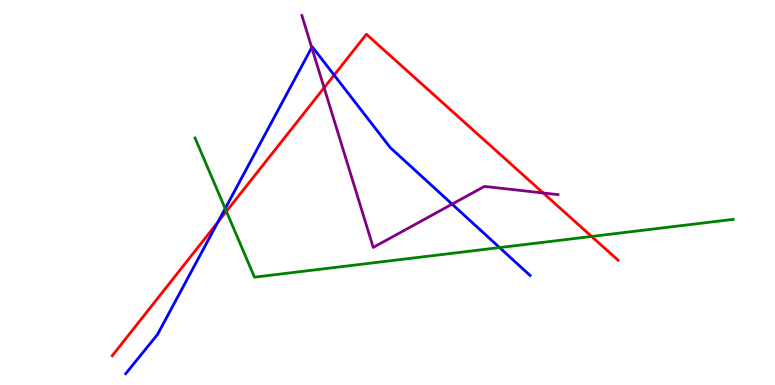[{'lines': ['blue', 'red'], 'intersections': [{'x': 2.81, 'y': 4.23}, {'x': 4.31, 'y': 8.05}]}, {'lines': ['green', 'red'], 'intersections': [{'x': 2.92, 'y': 4.51}, {'x': 7.63, 'y': 3.86}]}, {'lines': ['purple', 'red'], 'intersections': [{'x': 4.18, 'y': 7.72}, {'x': 7.01, 'y': 4.99}]}, {'lines': ['blue', 'green'], 'intersections': [{'x': 2.91, 'y': 4.58}, {'x': 6.45, 'y': 3.57}]}, {'lines': ['blue', 'purple'], 'intersections': [{'x': 4.02, 'y': 8.77}, {'x': 5.83, 'y': 4.7}]}, {'lines': ['green', 'purple'], 'intersections': []}]